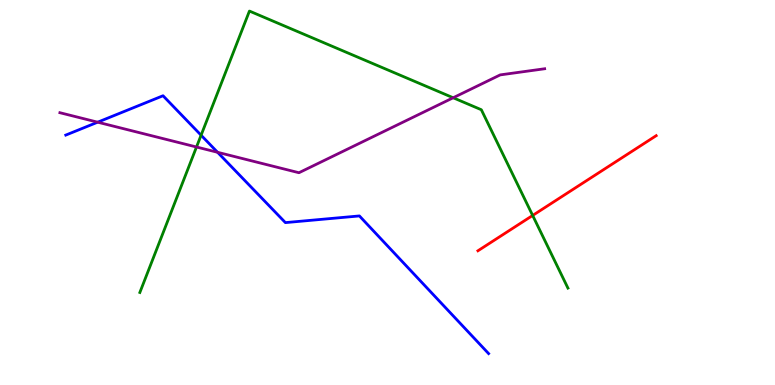[{'lines': ['blue', 'red'], 'intersections': []}, {'lines': ['green', 'red'], 'intersections': [{'x': 6.87, 'y': 4.4}]}, {'lines': ['purple', 'red'], 'intersections': []}, {'lines': ['blue', 'green'], 'intersections': [{'x': 2.59, 'y': 6.49}]}, {'lines': ['blue', 'purple'], 'intersections': [{'x': 1.26, 'y': 6.83}, {'x': 2.81, 'y': 6.04}]}, {'lines': ['green', 'purple'], 'intersections': [{'x': 2.54, 'y': 6.18}, {'x': 5.85, 'y': 7.46}]}]